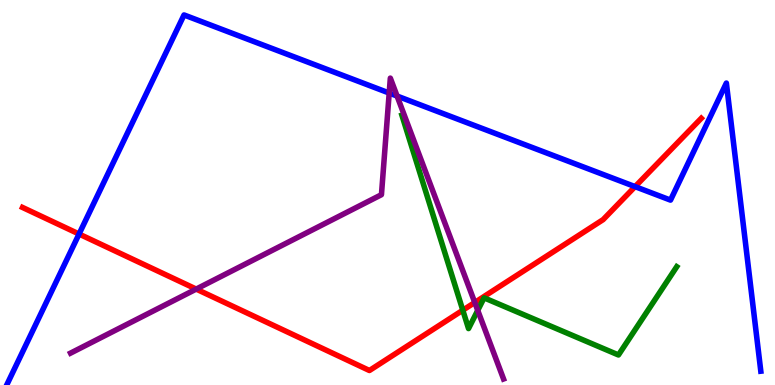[{'lines': ['blue', 'red'], 'intersections': [{'x': 1.02, 'y': 3.92}, {'x': 8.19, 'y': 5.15}]}, {'lines': ['green', 'red'], 'intersections': [{'x': 5.97, 'y': 1.94}]}, {'lines': ['purple', 'red'], 'intersections': [{'x': 2.53, 'y': 2.49}, {'x': 6.13, 'y': 2.14}]}, {'lines': ['blue', 'green'], 'intersections': []}, {'lines': ['blue', 'purple'], 'intersections': [{'x': 5.02, 'y': 7.58}, {'x': 5.12, 'y': 7.51}]}, {'lines': ['green', 'purple'], 'intersections': [{'x': 6.16, 'y': 1.94}]}]